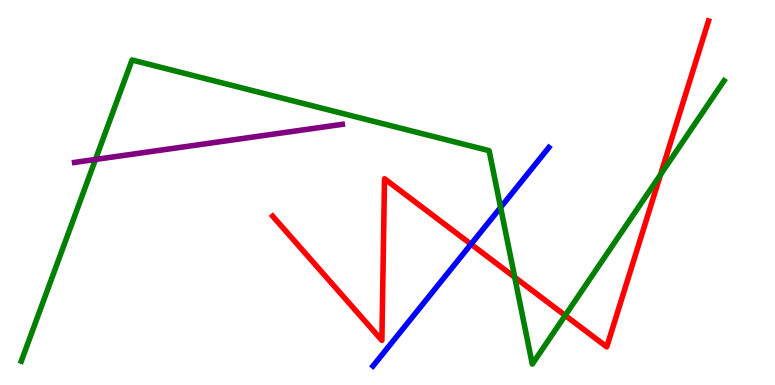[{'lines': ['blue', 'red'], 'intersections': [{'x': 6.08, 'y': 3.66}]}, {'lines': ['green', 'red'], 'intersections': [{'x': 6.64, 'y': 2.8}, {'x': 7.29, 'y': 1.81}, {'x': 8.52, 'y': 5.46}]}, {'lines': ['purple', 'red'], 'intersections': []}, {'lines': ['blue', 'green'], 'intersections': [{'x': 6.46, 'y': 4.61}]}, {'lines': ['blue', 'purple'], 'intersections': []}, {'lines': ['green', 'purple'], 'intersections': [{'x': 1.23, 'y': 5.86}]}]